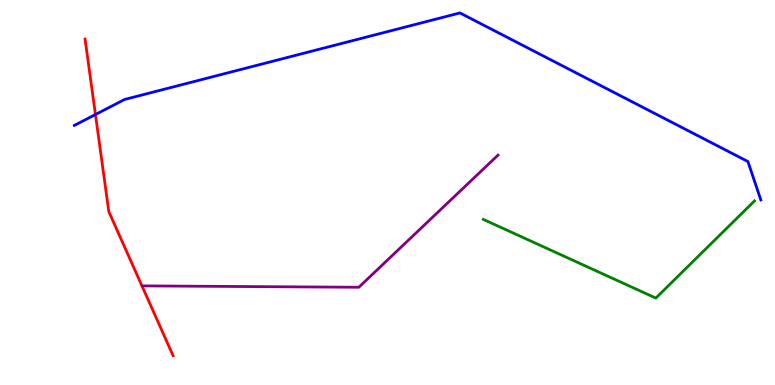[{'lines': ['blue', 'red'], 'intersections': [{'x': 1.23, 'y': 7.03}]}, {'lines': ['green', 'red'], 'intersections': []}, {'lines': ['purple', 'red'], 'intersections': []}, {'lines': ['blue', 'green'], 'intersections': []}, {'lines': ['blue', 'purple'], 'intersections': []}, {'lines': ['green', 'purple'], 'intersections': []}]